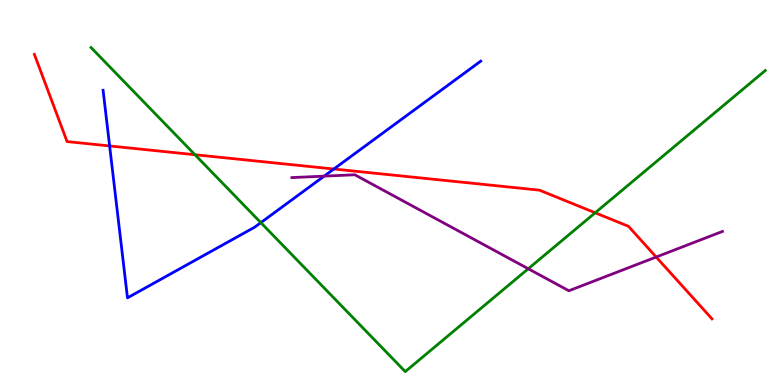[{'lines': ['blue', 'red'], 'intersections': [{'x': 1.41, 'y': 6.21}, {'x': 4.31, 'y': 5.61}]}, {'lines': ['green', 'red'], 'intersections': [{'x': 2.52, 'y': 5.98}, {'x': 7.68, 'y': 4.47}]}, {'lines': ['purple', 'red'], 'intersections': [{'x': 8.47, 'y': 3.32}]}, {'lines': ['blue', 'green'], 'intersections': [{'x': 3.37, 'y': 4.22}]}, {'lines': ['blue', 'purple'], 'intersections': [{'x': 4.18, 'y': 5.42}]}, {'lines': ['green', 'purple'], 'intersections': [{'x': 6.82, 'y': 3.02}]}]